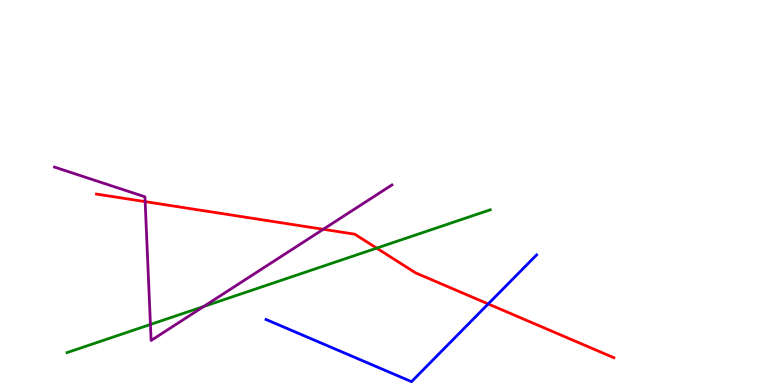[{'lines': ['blue', 'red'], 'intersections': [{'x': 6.3, 'y': 2.11}]}, {'lines': ['green', 'red'], 'intersections': [{'x': 4.86, 'y': 3.56}]}, {'lines': ['purple', 'red'], 'intersections': [{'x': 1.87, 'y': 4.76}, {'x': 4.17, 'y': 4.04}]}, {'lines': ['blue', 'green'], 'intersections': []}, {'lines': ['blue', 'purple'], 'intersections': []}, {'lines': ['green', 'purple'], 'intersections': [{'x': 1.94, 'y': 1.57}, {'x': 2.63, 'y': 2.04}]}]